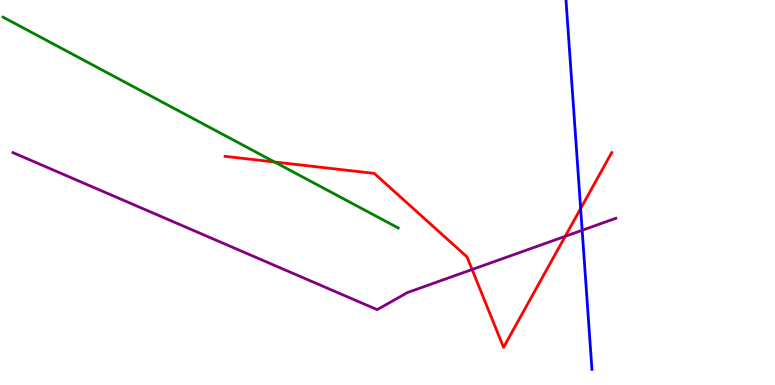[{'lines': ['blue', 'red'], 'intersections': [{'x': 7.49, 'y': 4.58}]}, {'lines': ['green', 'red'], 'intersections': [{'x': 3.54, 'y': 5.79}]}, {'lines': ['purple', 'red'], 'intersections': [{'x': 6.09, 'y': 3.0}, {'x': 7.29, 'y': 3.86}]}, {'lines': ['blue', 'green'], 'intersections': []}, {'lines': ['blue', 'purple'], 'intersections': [{'x': 7.51, 'y': 4.02}]}, {'lines': ['green', 'purple'], 'intersections': []}]